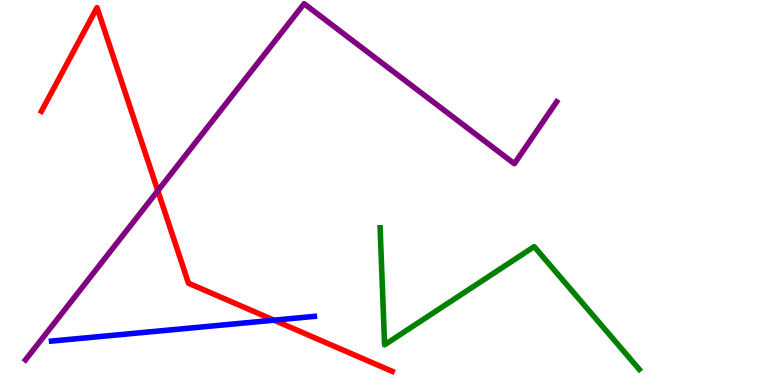[{'lines': ['blue', 'red'], 'intersections': [{'x': 3.54, 'y': 1.68}]}, {'lines': ['green', 'red'], 'intersections': []}, {'lines': ['purple', 'red'], 'intersections': [{'x': 2.04, 'y': 5.05}]}, {'lines': ['blue', 'green'], 'intersections': []}, {'lines': ['blue', 'purple'], 'intersections': []}, {'lines': ['green', 'purple'], 'intersections': []}]